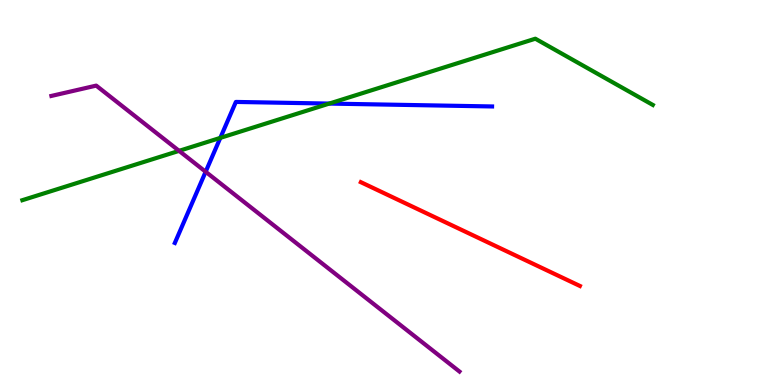[{'lines': ['blue', 'red'], 'intersections': []}, {'lines': ['green', 'red'], 'intersections': []}, {'lines': ['purple', 'red'], 'intersections': []}, {'lines': ['blue', 'green'], 'intersections': [{'x': 2.84, 'y': 6.42}, {'x': 4.25, 'y': 7.31}]}, {'lines': ['blue', 'purple'], 'intersections': [{'x': 2.65, 'y': 5.54}]}, {'lines': ['green', 'purple'], 'intersections': [{'x': 2.31, 'y': 6.08}]}]